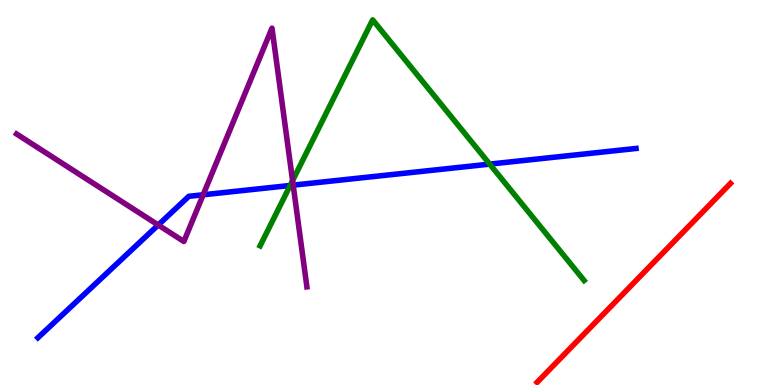[{'lines': ['blue', 'red'], 'intersections': []}, {'lines': ['green', 'red'], 'intersections': []}, {'lines': ['purple', 'red'], 'intersections': []}, {'lines': ['blue', 'green'], 'intersections': [{'x': 3.74, 'y': 5.18}, {'x': 6.32, 'y': 5.74}]}, {'lines': ['blue', 'purple'], 'intersections': [{'x': 2.04, 'y': 4.16}, {'x': 2.62, 'y': 4.94}, {'x': 3.78, 'y': 5.19}]}, {'lines': ['green', 'purple'], 'intersections': [{'x': 3.78, 'y': 5.31}]}]